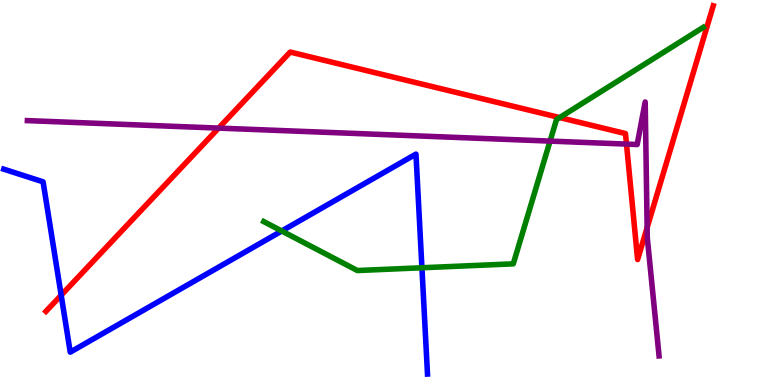[{'lines': ['blue', 'red'], 'intersections': [{'x': 0.789, 'y': 2.33}]}, {'lines': ['green', 'red'], 'intersections': [{'x': 7.22, 'y': 6.95}]}, {'lines': ['purple', 'red'], 'intersections': [{'x': 2.82, 'y': 6.67}, {'x': 8.08, 'y': 6.26}, {'x': 8.35, 'y': 4.09}]}, {'lines': ['blue', 'green'], 'intersections': [{'x': 3.64, 'y': 4.0}, {'x': 5.44, 'y': 3.05}]}, {'lines': ['blue', 'purple'], 'intersections': []}, {'lines': ['green', 'purple'], 'intersections': [{'x': 7.1, 'y': 6.34}]}]